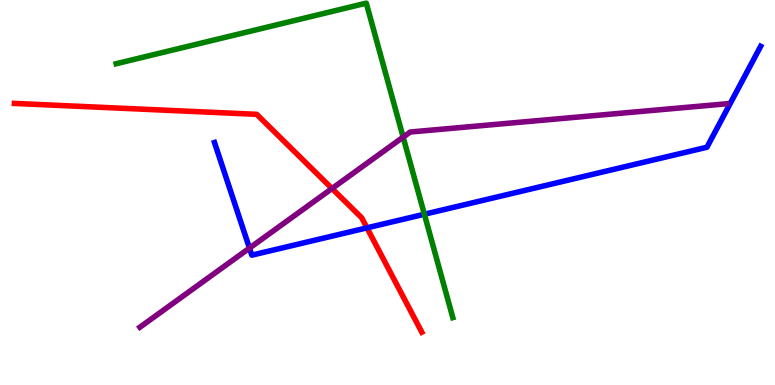[{'lines': ['blue', 'red'], 'intersections': [{'x': 4.74, 'y': 4.08}]}, {'lines': ['green', 'red'], 'intersections': []}, {'lines': ['purple', 'red'], 'intersections': [{'x': 4.28, 'y': 5.1}]}, {'lines': ['blue', 'green'], 'intersections': [{'x': 5.48, 'y': 4.44}]}, {'lines': ['blue', 'purple'], 'intersections': [{'x': 3.22, 'y': 3.56}]}, {'lines': ['green', 'purple'], 'intersections': [{'x': 5.2, 'y': 6.44}]}]